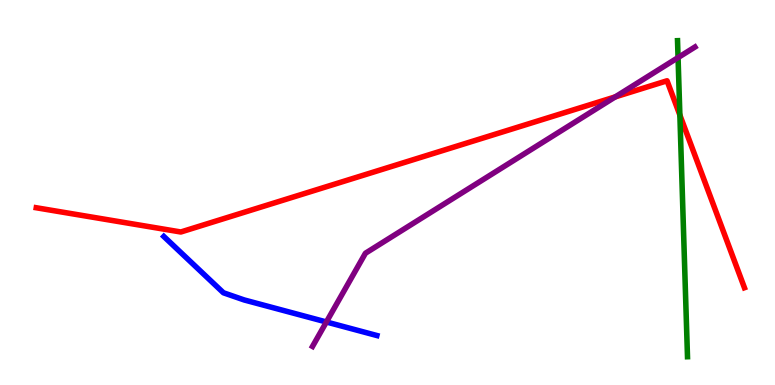[{'lines': ['blue', 'red'], 'intersections': []}, {'lines': ['green', 'red'], 'intersections': [{'x': 8.77, 'y': 7.01}]}, {'lines': ['purple', 'red'], 'intersections': [{'x': 7.94, 'y': 7.48}]}, {'lines': ['blue', 'green'], 'intersections': []}, {'lines': ['blue', 'purple'], 'intersections': [{'x': 4.21, 'y': 1.64}]}, {'lines': ['green', 'purple'], 'intersections': [{'x': 8.75, 'y': 8.5}]}]